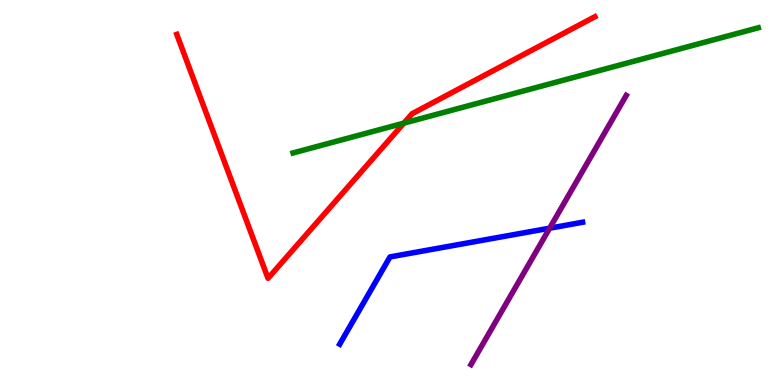[{'lines': ['blue', 'red'], 'intersections': []}, {'lines': ['green', 'red'], 'intersections': [{'x': 5.21, 'y': 6.8}]}, {'lines': ['purple', 'red'], 'intersections': []}, {'lines': ['blue', 'green'], 'intersections': []}, {'lines': ['blue', 'purple'], 'intersections': [{'x': 7.09, 'y': 4.07}]}, {'lines': ['green', 'purple'], 'intersections': []}]